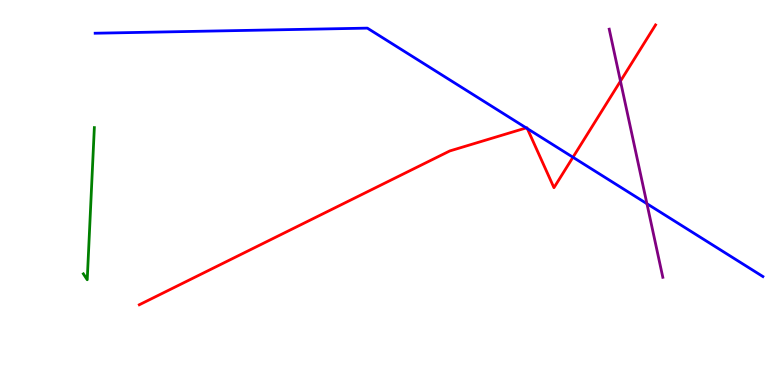[{'lines': ['blue', 'red'], 'intersections': [{'x': 6.79, 'y': 6.68}, {'x': 6.8, 'y': 6.66}, {'x': 7.39, 'y': 5.92}]}, {'lines': ['green', 'red'], 'intersections': []}, {'lines': ['purple', 'red'], 'intersections': [{'x': 8.01, 'y': 7.89}]}, {'lines': ['blue', 'green'], 'intersections': []}, {'lines': ['blue', 'purple'], 'intersections': [{'x': 8.35, 'y': 4.71}]}, {'lines': ['green', 'purple'], 'intersections': []}]